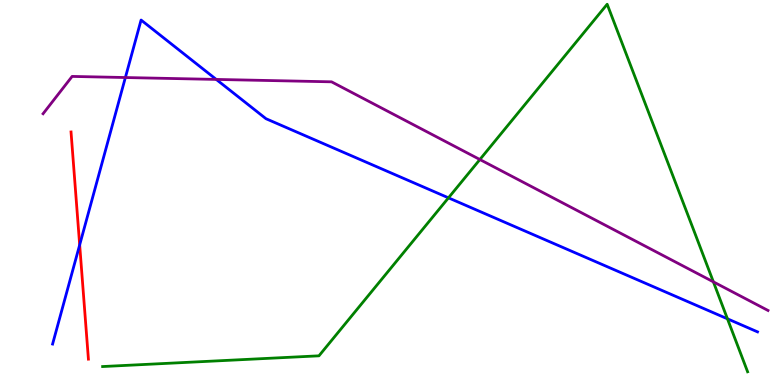[{'lines': ['blue', 'red'], 'intersections': [{'x': 1.03, 'y': 3.64}]}, {'lines': ['green', 'red'], 'intersections': []}, {'lines': ['purple', 'red'], 'intersections': []}, {'lines': ['blue', 'green'], 'intersections': [{'x': 5.79, 'y': 4.86}, {'x': 9.39, 'y': 1.72}]}, {'lines': ['blue', 'purple'], 'intersections': [{'x': 1.62, 'y': 7.99}, {'x': 2.79, 'y': 7.94}]}, {'lines': ['green', 'purple'], 'intersections': [{'x': 6.19, 'y': 5.86}, {'x': 9.2, 'y': 2.68}]}]